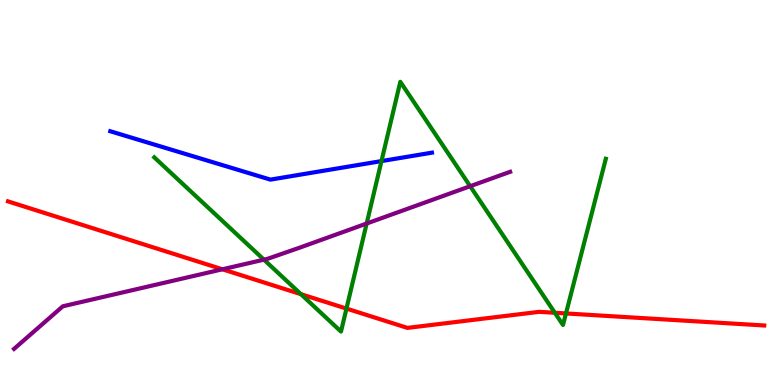[{'lines': ['blue', 'red'], 'intersections': []}, {'lines': ['green', 'red'], 'intersections': [{'x': 3.88, 'y': 2.36}, {'x': 4.47, 'y': 1.98}, {'x': 7.16, 'y': 1.88}, {'x': 7.3, 'y': 1.86}]}, {'lines': ['purple', 'red'], 'intersections': [{'x': 2.87, 'y': 3.01}]}, {'lines': ['blue', 'green'], 'intersections': [{'x': 4.92, 'y': 5.82}]}, {'lines': ['blue', 'purple'], 'intersections': []}, {'lines': ['green', 'purple'], 'intersections': [{'x': 3.41, 'y': 3.26}, {'x': 4.73, 'y': 4.19}, {'x': 6.07, 'y': 5.16}]}]